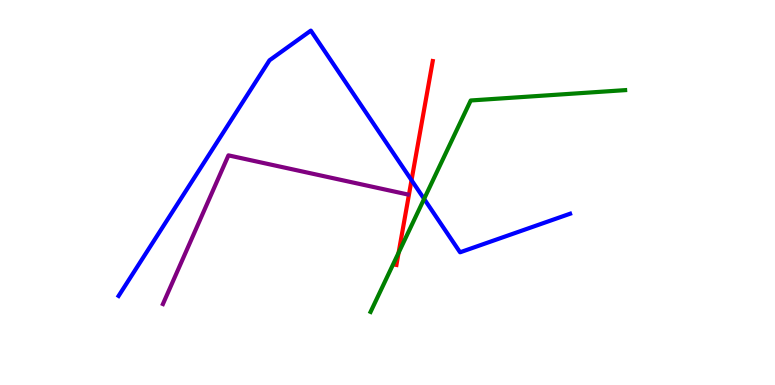[{'lines': ['blue', 'red'], 'intersections': [{'x': 5.31, 'y': 5.32}]}, {'lines': ['green', 'red'], 'intersections': [{'x': 5.14, 'y': 3.44}]}, {'lines': ['purple', 'red'], 'intersections': []}, {'lines': ['blue', 'green'], 'intersections': [{'x': 5.47, 'y': 4.83}]}, {'lines': ['blue', 'purple'], 'intersections': []}, {'lines': ['green', 'purple'], 'intersections': []}]